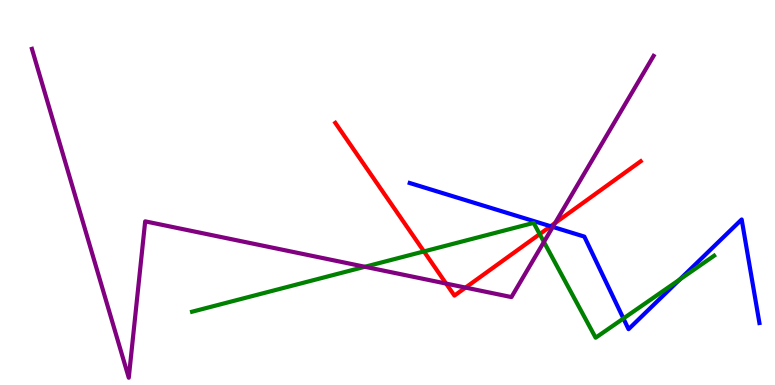[{'lines': ['blue', 'red'], 'intersections': [{'x': 7.1, 'y': 4.12}]}, {'lines': ['green', 'red'], 'intersections': [{'x': 5.47, 'y': 3.47}, {'x': 6.96, 'y': 3.92}]}, {'lines': ['purple', 'red'], 'intersections': [{'x': 5.76, 'y': 2.63}, {'x': 6.01, 'y': 2.53}, {'x': 7.16, 'y': 4.21}]}, {'lines': ['blue', 'green'], 'intersections': [{'x': 8.04, 'y': 1.73}, {'x': 8.77, 'y': 2.74}]}, {'lines': ['blue', 'purple'], 'intersections': [{'x': 7.13, 'y': 4.11}]}, {'lines': ['green', 'purple'], 'intersections': [{'x': 4.71, 'y': 3.07}, {'x': 7.02, 'y': 3.72}]}]